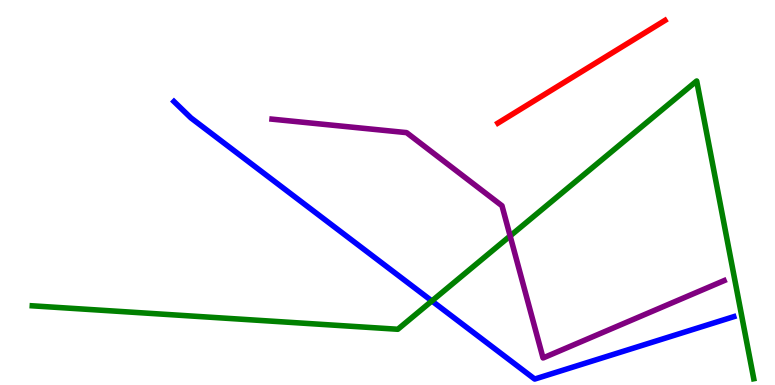[{'lines': ['blue', 'red'], 'intersections': []}, {'lines': ['green', 'red'], 'intersections': []}, {'lines': ['purple', 'red'], 'intersections': []}, {'lines': ['blue', 'green'], 'intersections': [{'x': 5.57, 'y': 2.18}]}, {'lines': ['blue', 'purple'], 'intersections': []}, {'lines': ['green', 'purple'], 'intersections': [{'x': 6.58, 'y': 3.87}]}]